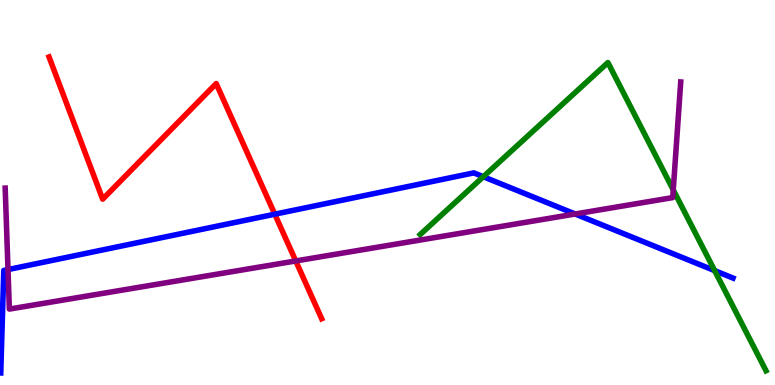[{'lines': ['blue', 'red'], 'intersections': [{'x': 3.55, 'y': 4.44}]}, {'lines': ['green', 'red'], 'intersections': []}, {'lines': ['purple', 'red'], 'intersections': [{'x': 3.82, 'y': 3.22}]}, {'lines': ['blue', 'green'], 'intersections': [{'x': 6.24, 'y': 5.41}, {'x': 9.22, 'y': 2.97}]}, {'lines': ['blue', 'purple'], 'intersections': [{'x': 0.103, 'y': 3.0}, {'x': 7.42, 'y': 4.44}]}, {'lines': ['green', 'purple'], 'intersections': [{'x': 8.69, 'y': 5.07}]}]